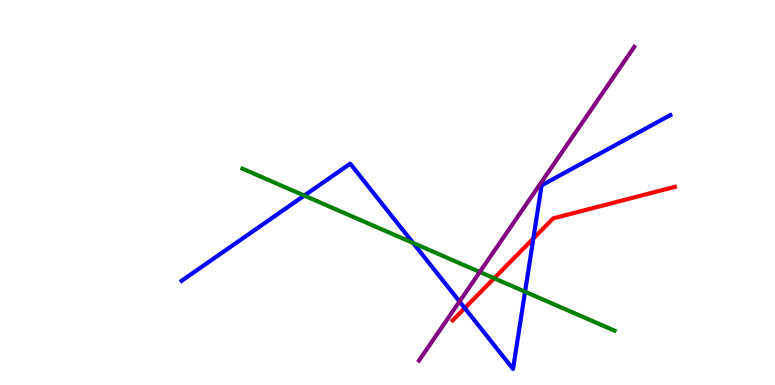[{'lines': ['blue', 'red'], 'intersections': [{'x': 6.0, 'y': 2.0}, {'x': 6.88, 'y': 3.81}]}, {'lines': ['green', 'red'], 'intersections': [{'x': 6.38, 'y': 2.77}]}, {'lines': ['purple', 'red'], 'intersections': []}, {'lines': ['blue', 'green'], 'intersections': [{'x': 3.93, 'y': 4.92}, {'x': 5.33, 'y': 3.69}, {'x': 6.78, 'y': 2.42}]}, {'lines': ['blue', 'purple'], 'intersections': [{'x': 5.93, 'y': 2.17}]}, {'lines': ['green', 'purple'], 'intersections': [{'x': 6.19, 'y': 2.94}]}]